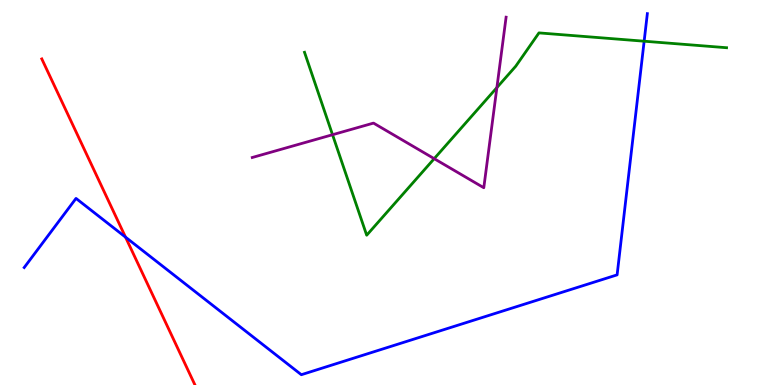[{'lines': ['blue', 'red'], 'intersections': [{'x': 1.62, 'y': 3.84}]}, {'lines': ['green', 'red'], 'intersections': []}, {'lines': ['purple', 'red'], 'intersections': []}, {'lines': ['blue', 'green'], 'intersections': [{'x': 8.31, 'y': 8.93}]}, {'lines': ['blue', 'purple'], 'intersections': []}, {'lines': ['green', 'purple'], 'intersections': [{'x': 4.29, 'y': 6.5}, {'x': 5.6, 'y': 5.88}, {'x': 6.41, 'y': 7.72}]}]